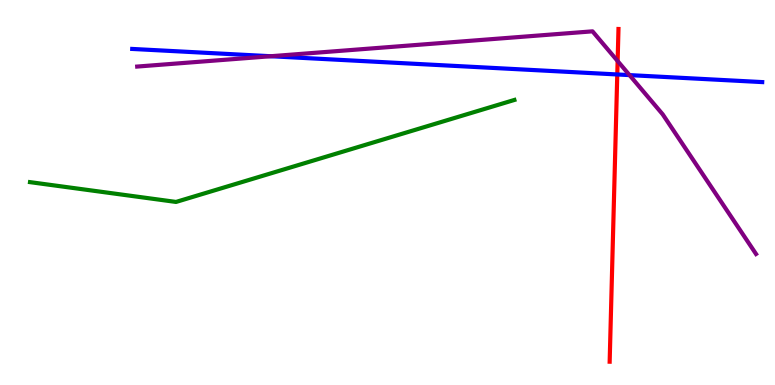[{'lines': ['blue', 'red'], 'intersections': [{'x': 7.96, 'y': 8.07}]}, {'lines': ['green', 'red'], 'intersections': []}, {'lines': ['purple', 'red'], 'intersections': [{'x': 7.97, 'y': 8.41}]}, {'lines': ['blue', 'green'], 'intersections': []}, {'lines': ['blue', 'purple'], 'intersections': [{'x': 3.49, 'y': 8.54}, {'x': 8.12, 'y': 8.05}]}, {'lines': ['green', 'purple'], 'intersections': []}]